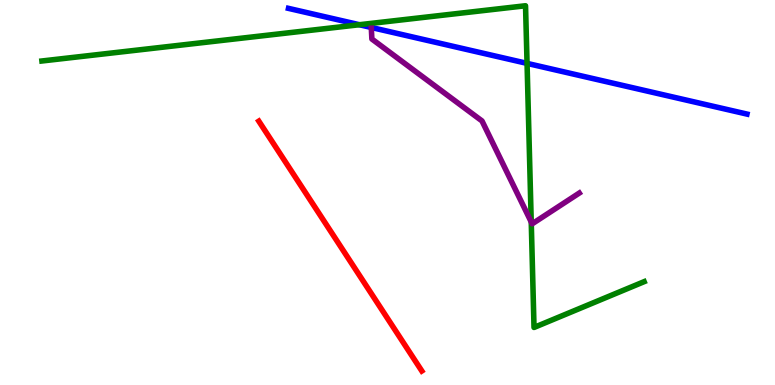[{'lines': ['blue', 'red'], 'intersections': []}, {'lines': ['green', 'red'], 'intersections': []}, {'lines': ['purple', 'red'], 'intersections': []}, {'lines': ['blue', 'green'], 'intersections': [{'x': 4.64, 'y': 9.36}, {'x': 6.8, 'y': 8.35}]}, {'lines': ['blue', 'purple'], 'intersections': []}, {'lines': ['green', 'purple'], 'intersections': [{'x': 6.85, 'y': 4.23}]}]